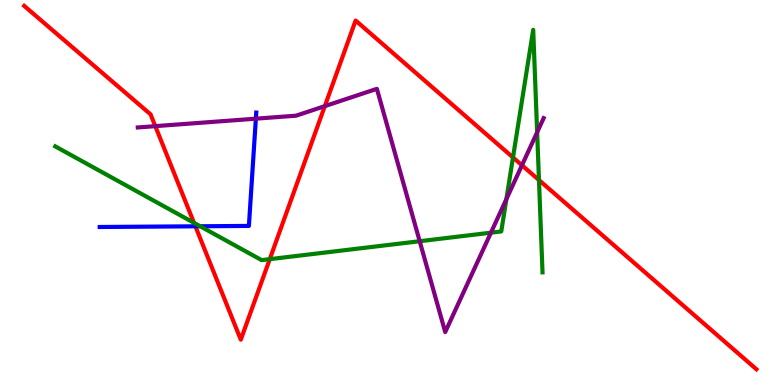[{'lines': ['blue', 'red'], 'intersections': [{'x': 2.52, 'y': 4.12}]}, {'lines': ['green', 'red'], 'intersections': [{'x': 2.5, 'y': 4.21}, {'x': 3.48, 'y': 3.27}, {'x': 6.62, 'y': 5.91}, {'x': 6.95, 'y': 5.32}]}, {'lines': ['purple', 'red'], 'intersections': [{'x': 2.0, 'y': 6.72}, {'x': 4.19, 'y': 7.24}, {'x': 6.73, 'y': 5.71}]}, {'lines': ['blue', 'green'], 'intersections': [{'x': 2.58, 'y': 4.12}]}, {'lines': ['blue', 'purple'], 'intersections': [{'x': 3.3, 'y': 6.92}]}, {'lines': ['green', 'purple'], 'intersections': [{'x': 5.42, 'y': 3.73}, {'x': 6.33, 'y': 3.96}, {'x': 6.53, 'y': 4.83}, {'x': 6.93, 'y': 6.56}]}]